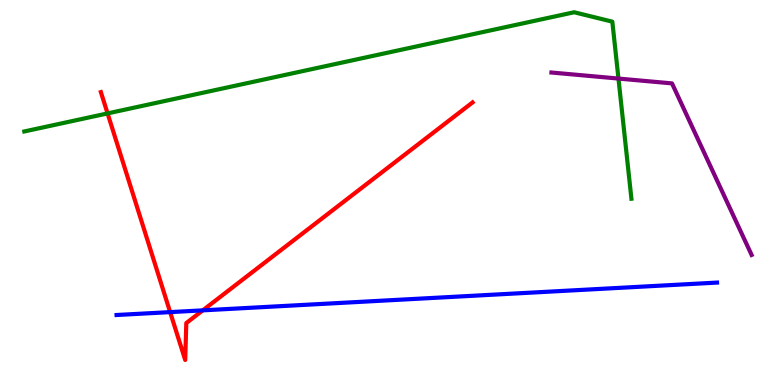[{'lines': ['blue', 'red'], 'intersections': [{'x': 2.2, 'y': 1.89}, {'x': 2.62, 'y': 1.94}]}, {'lines': ['green', 'red'], 'intersections': [{'x': 1.39, 'y': 7.05}]}, {'lines': ['purple', 'red'], 'intersections': []}, {'lines': ['blue', 'green'], 'intersections': []}, {'lines': ['blue', 'purple'], 'intersections': []}, {'lines': ['green', 'purple'], 'intersections': [{'x': 7.98, 'y': 7.96}]}]